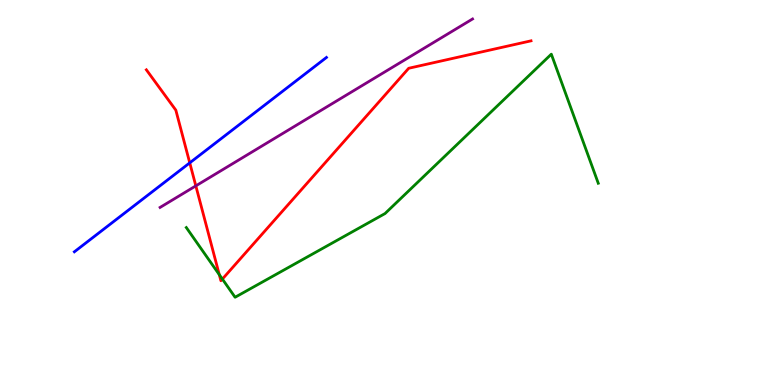[{'lines': ['blue', 'red'], 'intersections': [{'x': 2.45, 'y': 5.77}]}, {'lines': ['green', 'red'], 'intersections': [{'x': 2.83, 'y': 2.87}, {'x': 2.87, 'y': 2.75}]}, {'lines': ['purple', 'red'], 'intersections': [{'x': 2.53, 'y': 5.17}]}, {'lines': ['blue', 'green'], 'intersections': []}, {'lines': ['blue', 'purple'], 'intersections': []}, {'lines': ['green', 'purple'], 'intersections': []}]